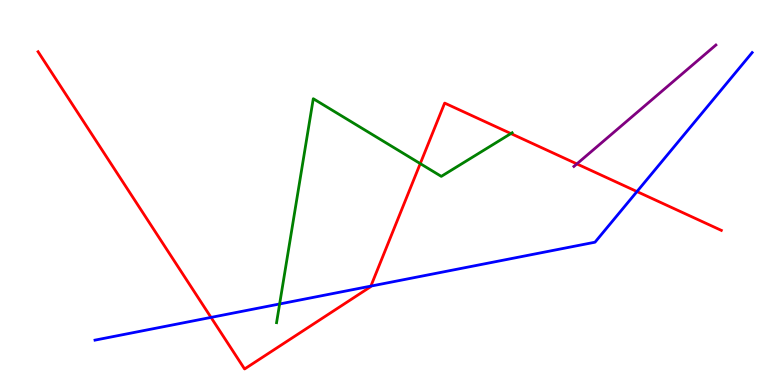[{'lines': ['blue', 'red'], 'intersections': [{'x': 2.72, 'y': 1.76}, {'x': 4.79, 'y': 2.57}, {'x': 8.22, 'y': 5.02}]}, {'lines': ['green', 'red'], 'intersections': [{'x': 5.42, 'y': 5.75}, {'x': 6.59, 'y': 6.53}]}, {'lines': ['purple', 'red'], 'intersections': [{'x': 7.44, 'y': 5.74}]}, {'lines': ['blue', 'green'], 'intersections': [{'x': 3.61, 'y': 2.1}]}, {'lines': ['blue', 'purple'], 'intersections': []}, {'lines': ['green', 'purple'], 'intersections': []}]